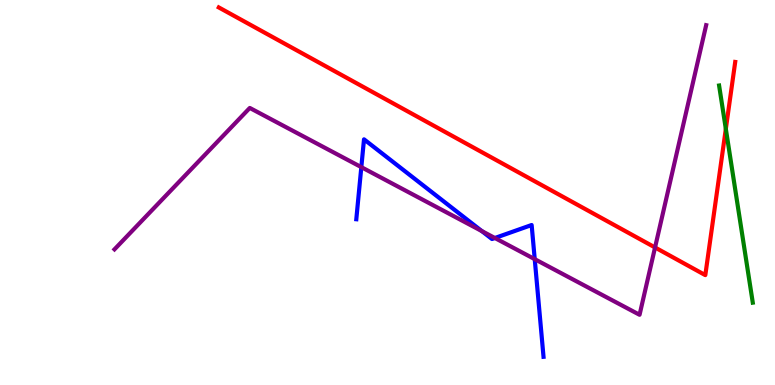[{'lines': ['blue', 'red'], 'intersections': []}, {'lines': ['green', 'red'], 'intersections': [{'x': 9.37, 'y': 6.65}]}, {'lines': ['purple', 'red'], 'intersections': [{'x': 8.45, 'y': 3.57}]}, {'lines': ['blue', 'green'], 'intersections': []}, {'lines': ['blue', 'purple'], 'intersections': [{'x': 4.66, 'y': 5.66}, {'x': 6.22, 'y': 4.0}, {'x': 6.39, 'y': 3.82}, {'x': 6.9, 'y': 3.27}]}, {'lines': ['green', 'purple'], 'intersections': []}]